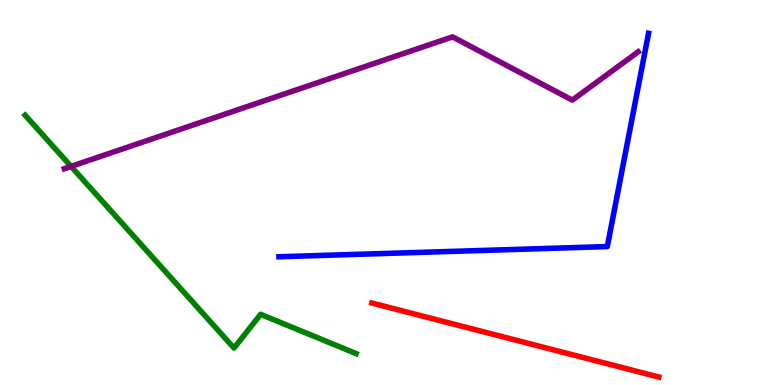[{'lines': ['blue', 'red'], 'intersections': []}, {'lines': ['green', 'red'], 'intersections': []}, {'lines': ['purple', 'red'], 'intersections': []}, {'lines': ['blue', 'green'], 'intersections': []}, {'lines': ['blue', 'purple'], 'intersections': []}, {'lines': ['green', 'purple'], 'intersections': [{'x': 0.917, 'y': 5.68}]}]